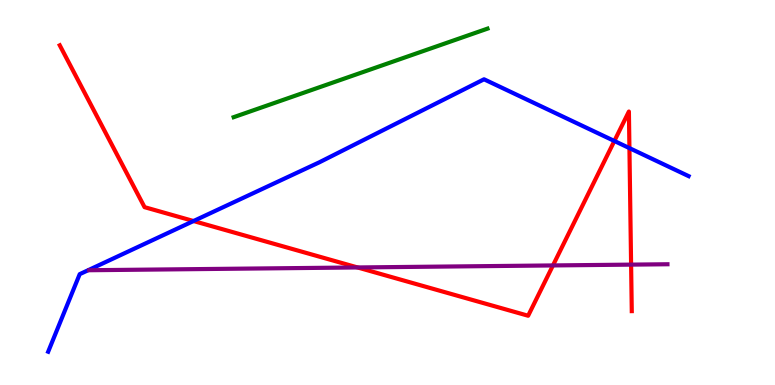[{'lines': ['blue', 'red'], 'intersections': [{'x': 2.5, 'y': 4.26}, {'x': 7.93, 'y': 6.34}, {'x': 8.12, 'y': 6.15}]}, {'lines': ['green', 'red'], 'intersections': []}, {'lines': ['purple', 'red'], 'intersections': [{'x': 4.61, 'y': 3.05}, {'x': 7.13, 'y': 3.11}, {'x': 8.14, 'y': 3.13}]}, {'lines': ['blue', 'green'], 'intersections': []}, {'lines': ['blue', 'purple'], 'intersections': []}, {'lines': ['green', 'purple'], 'intersections': []}]